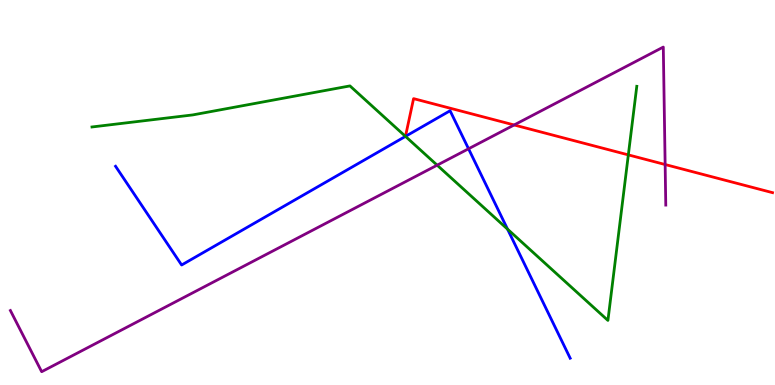[{'lines': ['blue', 'red'], 'intersections': []}, {'lines': ['green', 'red'], 'intersections': [{'x': 8.11, 'y': 5.98}]}, {'lines': ['purple', 'red'], 'intersections': [{'x': 6.63, 'y': 6.75}, {'x': 8.58, 'y': 5.73}]}, {'lines': ['blue', 'green'], 'intersections': [{'x': 5.23, 'y': 6.46}, {'x': 6.55, 'y': 4.05}]}, {'lines': ['blue', 'purple'], 'intersections': [{'x': 6.05, 'y': 6.14}]}, {'lines': ['green', 'purple'], 'intersections': [{'x': 5.64, 'y': 5.71}]}]